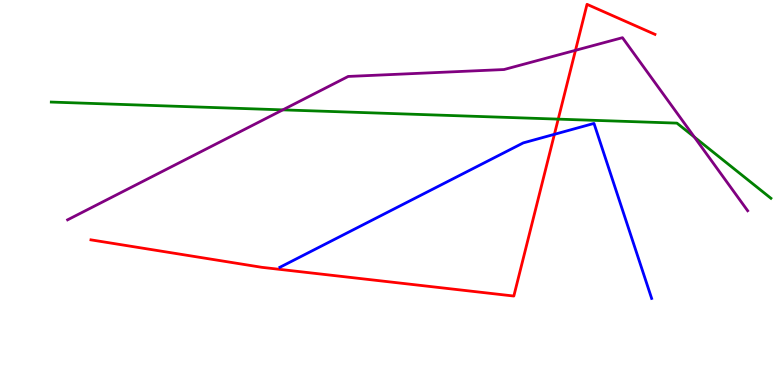[{'lines': ['blue', 'red'], 'intersections': [{'x': 7.15, 'y': 6.51}]}, {'lines': ['green', 'red'], 'intersections': [{'x': 7.2, 'y': 6.91}]}, {'lines': ['purple', 'red'], 'intersections': [{'x': 7.43, 'y': 8.69}]}, {'lines': ['blue', 'green'], 'intersections': []}, {'lines': ['blue', 'purple'], 'intersections': []}, {'lines': ['green', 'purple'], 'intersections': [{'x': 3.65, 'y': 7.15}, {'x': 8.96, 'y': 6.44}]}]